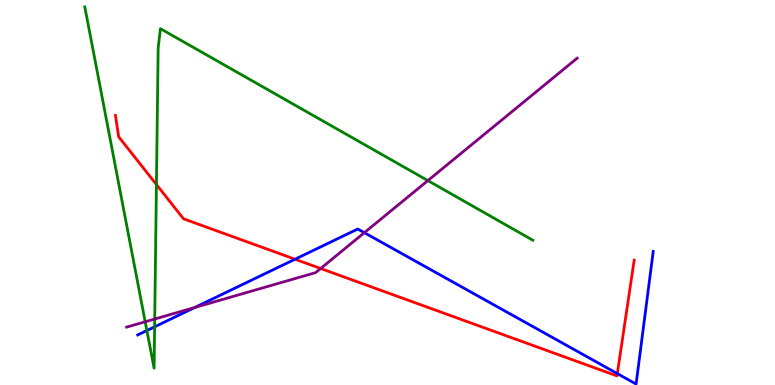[{'lines': ['blue', 'red'], 'intersections': [{'x': 3.81, 'y': 3.27}, {'x': 7.97, 'y': 0.296}]}, {'lines': ['green', 'red'], 'intersections': [{'x': 2.02, 'y': 5.21}]}, {'lines': ['purple', 'red'], 'intersections': [{'x': 4.14, 'y': 3.03}]}, {'lines': ['blue', 'green'], 'intersections': [{'x': 1.9, 'y': 1.41}, {'x': 2.0, 'y': 1.51}]}, {'lines': ['blue', 'purple'], 'intersections': [{'x': 2.51, 'y': 2.01}, {'x': 4.7, 'y': 3.96}]}, {'lines': ['green', 'purple'], 'intersections': [{'x': 1.87, 'y': 1.64}, {'x': 2.0, 'y': 1.71}, {'x': 5.52, 'y': 5.31}]}]